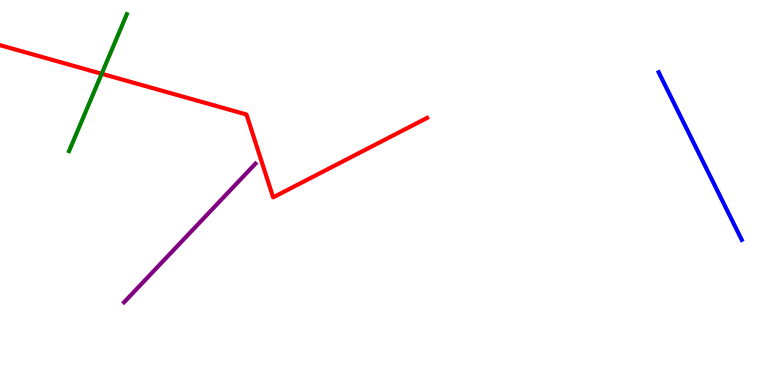[{'lines': ['blue', 'red'], 'intersections': []}, {'lines': ['green', 'red'], 'intersections': [{'x': 1.31, 'y': 8.08}]}, {'lines': ['purple', 'red'], 'intersections': []}, {'lines': ['blue', 'green'], 'intersections': []}, {'lines': ['blue', 'purple'], 'intersections': []}, {'lines': ['green', 'purple'], 'intersections': []}]